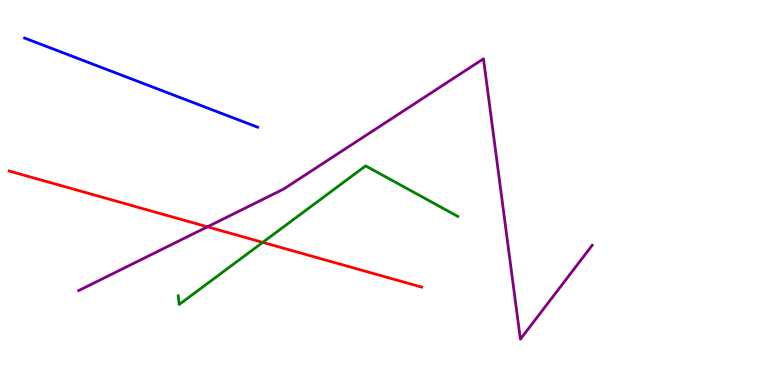[{'lines': ['blue', 'red'], 'intersections': []}, {'lines': ['green', 'red'], 'intersections': [{'x': 3.39, 'y': 3.7}]}, {'lines': ['purple', 'red'], 'intersections': [{'x': 2.68, 'y': 4.11}]}, {'lines': ['blue', 'green'], 'intersections': []}, {'lines': ['blue', 'purple'], 'intersections': []}, {'lines': ['green', 'purple'], 'intersections': []}]